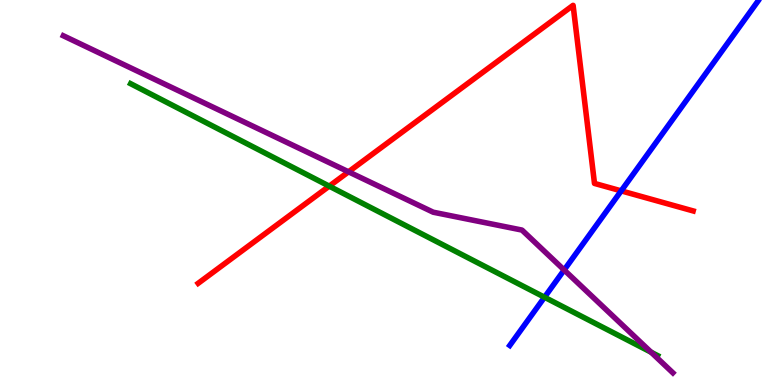[{'lines': ['blue', 'red'], 'intersections': [{'x': 8.02, 'y': 5.04}]}, {'lines': ['green', 'red'], 'intersections': [{'x': 4.25, 'y': 5.17}]}, {'lines': ['purple', 'red'], 'intersections': [{'x': 4.5, 'y': 5.54}]}, {'lines': ['blue', 'green'], 'intersections': [{'x': 7.03, 'y': 2.28}]}, {'lines': ['blue', 'purple'], 'intersections': [{'x': 7.28, 'y': 2.99}]}, {'lines': ['green', 'purple'], 'intersections': [{'x': 8.4, 'y': 0.851}]}]